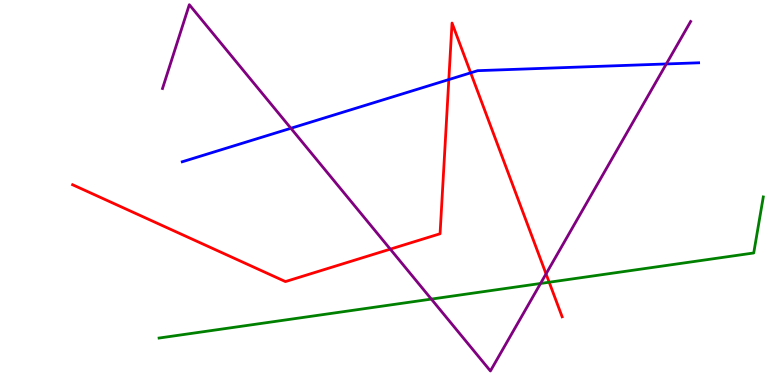[{'lines': ['blue', 'red'], 'intersections': [{'x': 5.79, 'y': 7.93}, {'x': 6.07, 'y': 8.11}]}, {'lines': ['green', 'red'], 'intersections': [{'x': 7.09, 'y': 2.67}]}, {'lines': ['purple', 'red'], 'intersections': [{'x': 5.04, 'y': 3.53}, {'x': 7.05, 'y': 2.89}]}, {'lines': ['blue', 'green'], 'intersections': []}, {'lines': ['blue', 'purple'], 'intersections': [{'x': 3.75, 'y': 6.67}, {'x': 8.6, 'y': 8.34}]}, {'lines': ['green', 'purple'], 'intersections': [{'x': 5.57, 'y': 2.23}, {'x': 6.97, 'y': 2.64}]}]